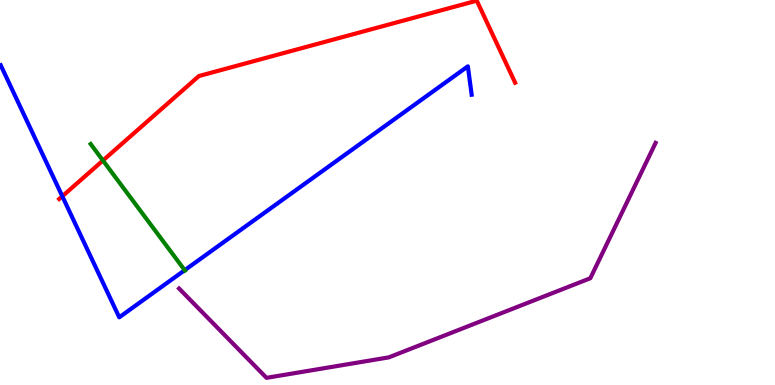[{'lines': ['blue', 'red'], 'intersections': [{'x': 0.804, 'y': 4.9}]}, {'lines': ['green', 'red'], 'intersections': [{'x': 1.33, 'y': 5.83}]}, {'lines': ['purple', 'red'], 'intersections': []}, {'lines': ['blue', 'green'], 'intersections': [{'x': 2.38, 'y': 2.98}]}, {'lines': ['blue', 'purple'], 'intersections': []}, {'lines': ['green', 'purple'], 'intersections': []}]